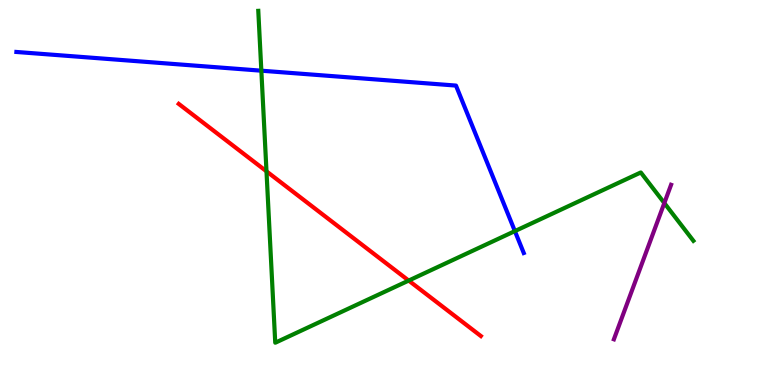[{'lines': ['blue', 'red'], 'intersections': []}, {'lines': ['green', 'red'], 'intersections': [{'x': 3.44, 'y': 5.55}, {'x': 5.27, 'y': 2.71}]}, {'lines': ['purple', 'red'], 'intersections': []}, {'lines': ['blue', 'green'], 'intersections': [{'x': 3.37, 'y': 8.16}, {'x': 6.64, 'y': 4.0}]}, {'lines': ['blue', 'purple'], 'intersections': []}, {'lines': ['green', 'purple'], 'intersections': [{'x': 8.57, 'y': 4.73}]}]